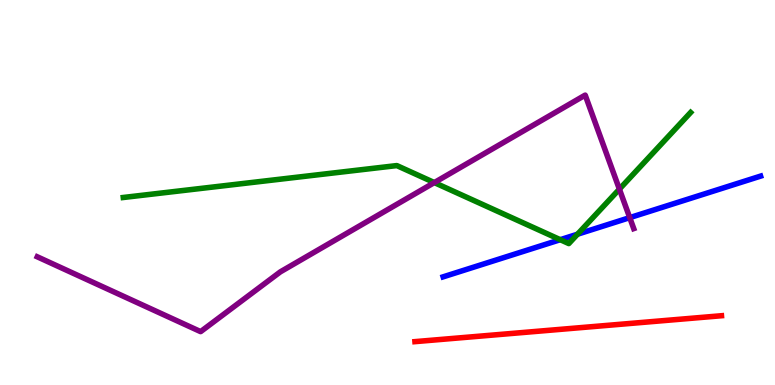[{'lines': ['blue', 'red'], 'intersections': []}, {'lines': ['green', 'red'], 'intersections': []}, {'lines': ['purple', 'red'], 'intersections': []}, {'lines': ['blue', 'green'], 'intersections': [{'x': 7.23, 'y': 3.77}, {'x': 7.45, 'y': 3.92}]}, {'lines': ['blue', 'purple'], 'intersections': [{'x': 8.13, 'y': 4.35}]}, {'lines': ['green', 'purple'], 'intersections': [{'x': 5.6, 'y': 5.26}, {'x': 7.99, 'y': 5.09}]}]